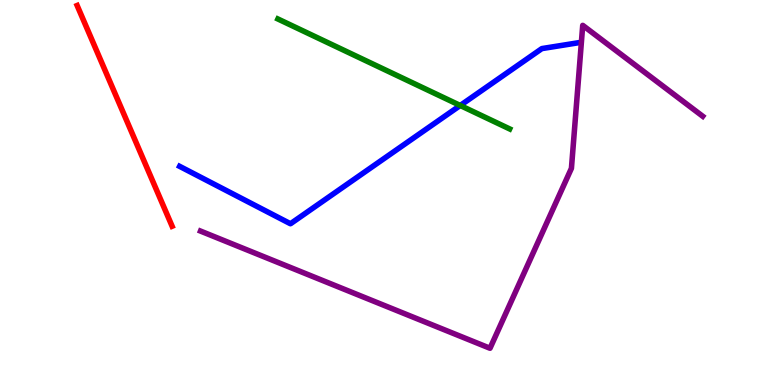[{'lines': ['blue', 'red'], 'intersections': []}, {'lines': ['green', 'red'], 'intersections': []}, {'lines': ['purple', 'red'], 'intersections': []}, {'lines': ['blue', 'green'], 'intersections': [{'x': 5.94, 'y': 7.26}]}, {'lines': ['blue', 'purple'], 'intersections': []}, {'lines': ['green', 'purple'], 'intersections': []}]